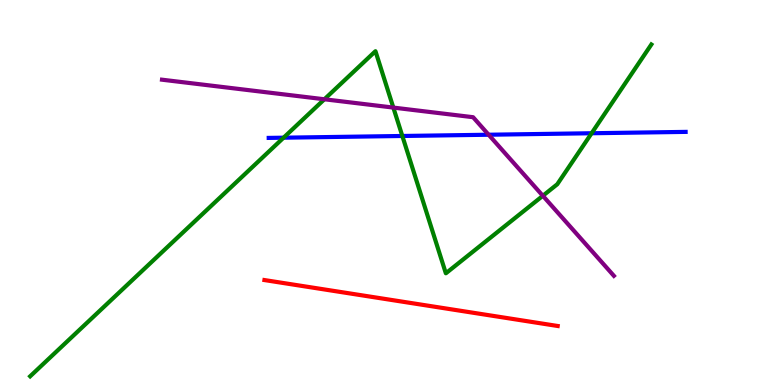[{'lines': ['blue', 'red'], 'intersections': []}, {'lines': ['green', 'red'], 'intersections': []}, {'lines': ['purple', 'red'], 'intersections': []}, {'lines': ['blue', 'green'], 'intersections': [{'x': 3.66, 'y': 6.42}, {'x': 5.19, 'y': 6.47}, {'x': 7.63, 'y': 6.54}]}, {'lines': ['blue', 'purple'], 'intersections': [{'x': 6.3, 'y': 6.5}]}, {'lines': ['green', 'purple'], 'intersections': [{'x': 4.19, 'y': 7.42}, {'x': 5.08, 'y': 7.21}, {'x': 7.0, 'y': 4.91}]}]